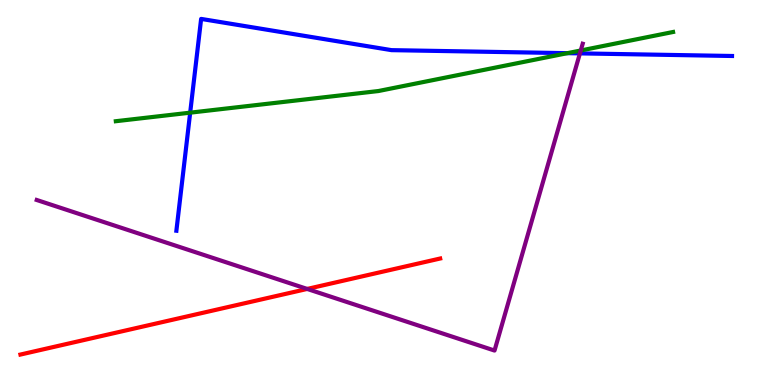[{'lines': ['blue', 'red'], 'intersections': []}, {'lines': ['green', 'red'], 'intersections': []}, {'lines': ['purple', 'red'], 'intersections': [{'x': 3.96, 'y': 2.5}]}, {'lines': ['blue', 'green'], 'intersections': [{'x': 2.45, 'y': 7.07}, {'x': 7.32, 'y': 8.62}]}, {'lines': ['blue', 'purple'], 'intersections': [{'x': 7.48, 'y': 8.61}]}, {'lines': ['green', 'purple'], 'intersections': [{'x': 7.49, 'y': 8.69}]}]